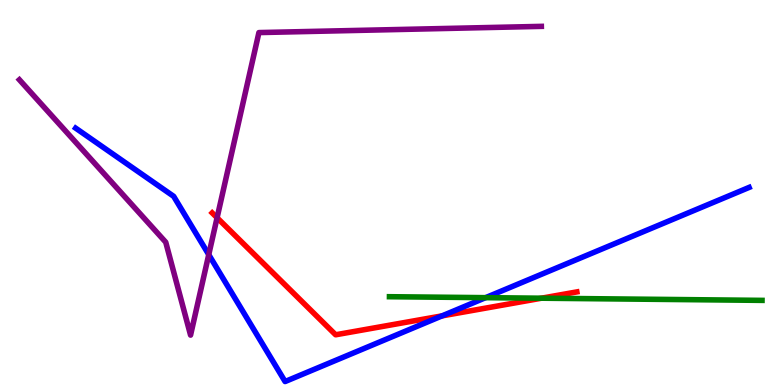[{'lines': ['blue', 'red'], 'intersections': [{'x': 5.7, 'y': 1.8}]}, {'lines': ['green', 'red'], 'intersections': [{'x': 6.99, 'y': 2.25}]}, {'lines': ['purple', 'red'], 'intersections': [{'x': 2.8, 'y': 4.34}]}, {'lines': ['blue', 'green'], 'intersections': [{'x': 6.27, 'y': 2.27}]}, {'lines': ['blue', 'purple'], 'intersections': [{'x': 2.69, 'y': 3.39}]}, {'lines': ['green', 'purple'], 'intersections': []}]